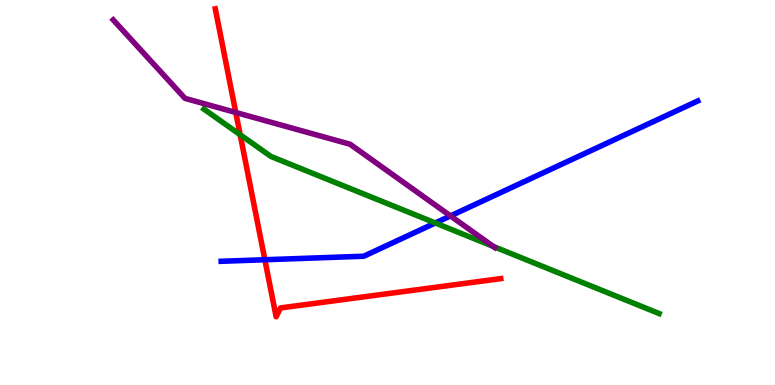[{'lines': ['blue', 'red'], 'intersections': [{'x': 3.42, 'y': 3.25}]}, {'lines': ['green', 'red'], 'intersections': [{'x': 3.1, 'y': 6.5}]}, {'lines': ['purple', 'red'], 'intersections': [{'x': 3.04, 'y': 7.08}]}, {'lines': ['blue', 'green'], 'intersections': [{'x': 5.62, 'y': 4.21}]}, {'lines': ['blue', 'purple'], 'intersections': [{'x': 5.81, 'y': 4.39}]}, {'lines': ['green', 'purple'], 'intersections': [{'x': 6.36, 'y': 3.6}]}]